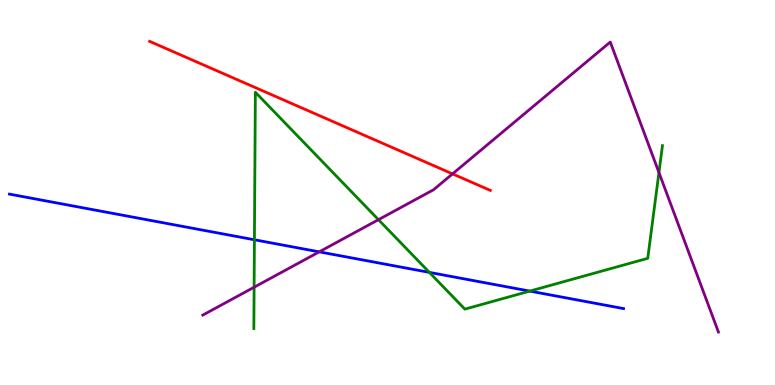[{'lines': ['blue', 'red'], 'intersections': []}, {'lines': ['green', 'red'], 'intersections': []}, {'lines': ['purple', 'red'], 'intersections': [{'x': 5.84, 'y': 5.48}]}, {'lines': ['blue', 'green'], 'intersections': [{'x': 3.28, 'y': 3.77}, {'x': 5.54, 'y': 2.93}, {'x': 6.84, 'y': 2.44}]}, {'lines': ['blue', 'purple'], 'intersections': [{'x': 4.12, 'y': 3.46}]}, {'lines': ['green', 'purple'], 'intersections': [{'x': 3.28, 'y': 2.54}, {'x': 4.88, 'y': 4.29}, {'x': 8.5, 'y': 5.52}]}]